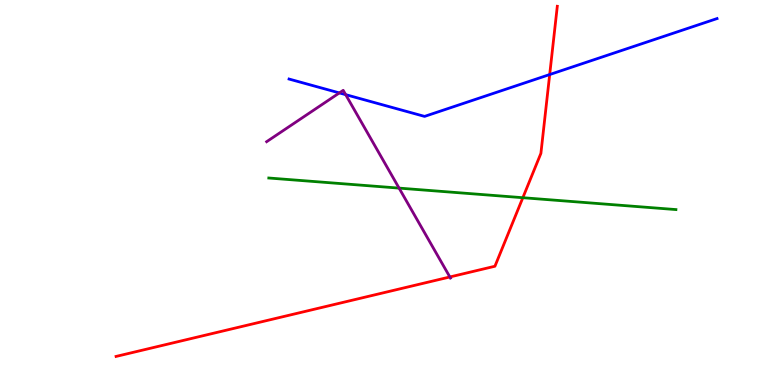[{'lines': ['blue', 'red'], 'intersections': [{'x': 7.09, 'y': 8.06}]}, {'lines': ['green', 'red'], 'intersections': [{'x': 6.75, 'y': 4.86}]}, {'lines': ['purple', 'red'], 'intersections': [{'x': 5.8, 'y': 2.81}]}, {'lines': ['blue', 'green'], 'intersections': []}, {'lines': ['blue', 'purple'], 'intersections': [{'x': 4.38, 'y': 7.59}, {'x': 4.46, 'y': 7.54}]}, {'lines': ['green', 'purple'], 'intersections': [{'x': 5.15, 'y': 5.11}]}]